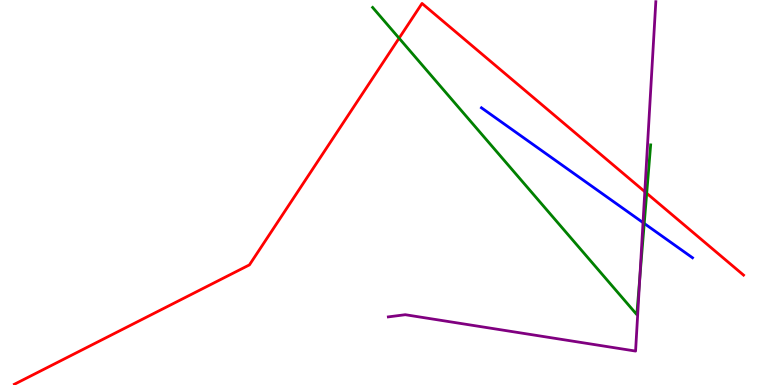[{'lines': ['blue', 'red'], 'intersections': []}, {'lines': ['green', 'red'], 'intersections': [{'x': 5.15, 'y': 9.01}, {'x': 8.34, 'y': 4.98}]}, {'lines': ['purple', 'red'], 'intersections': [{'x': 8.32, 'y': 5.02}]}, {'lines': ['blue', 'green'], 'intersections': [{'x': 8.31, 'y': 4.2}]}, {'lines': ['blue', 'purple'], 'intersections': [{'x': 8.3, 'y': 4.22}]}, {'lines': ['green', 'purple'], 'intersections': [{'x': 8.26, 'y': 2.8}]}]